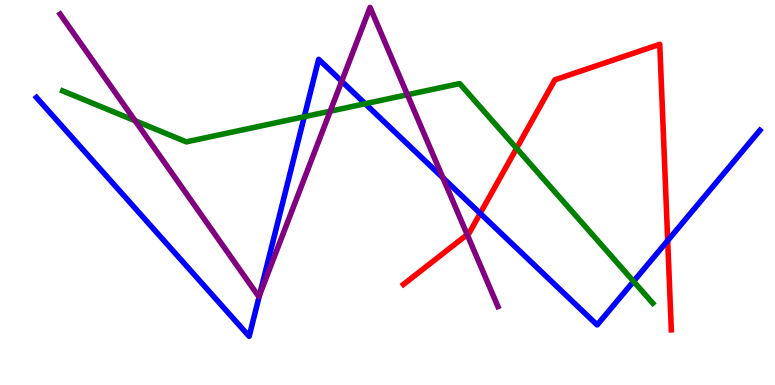[{'lines': ['blue', 'red'], 'intersections': [{'x': 6.2, 'y': 4.46}, {'x': 8.62, 'y': 3.75}]}, {'lines': ['green', 'red'], 'intersections': [{'x': 6.67, 'y': 6.15}]}, {'lines': ['purple', 'red'], 'intersections': [{'x': 6.03, 'y': 3.91}]}, {'lines': ['blue', 'green'], 'intersections': [{'x': 3.93, 'y': 6.97}, {'x': 4.71, 'y': 7.31}, {'x': 8.18, 'y': 2.69}]}, {'lines': ['blue', 'purple'], 'intersections': [{'x': 3.35, 'y': 2.33}, {'x': 4.41, 'y': 7.89}, {'x': 5.71, 'y': 5.38}]}, {'lines': ['green', 'purple'], 'intersections': [{'x': 1.74, 'y': 6.86}, {'x': 4.26, 'y': 7.11}, {'x': 5.26, 'y': 7.54}]}]